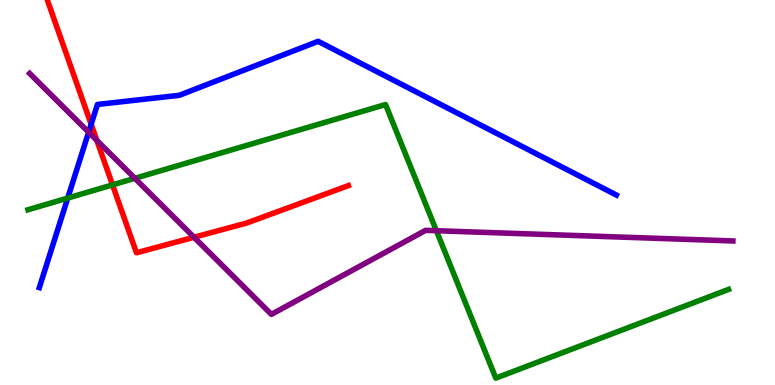[{'lines': ['blue', 'red'], 'intersections': [{'x': 1.18, 'y': 6.77}]}, {'lines': ['green', 'red'], 'intersections': [{'x': 1.45, 'y': 5.2}]}, {'lines': ['purple', 'red'], 'intersections': [{'x': 1.25, 'y': 6.35}, {'x': 2.5, 'y': 3.84}]}, {'lines': ['blue', 'green'], 'intersections': [{'x': 0.874, 'y': 4.86}]}, {'lines': ['blue', 'purple'], 'intersections': [{'x': 1.14, 'y': 6.57}]}, {'lines': ['green', 'purple'], 'intersections': [{'x': 1.74, 'y': 5.37}, {'x': 5.63, 'y': 4.01}]}]